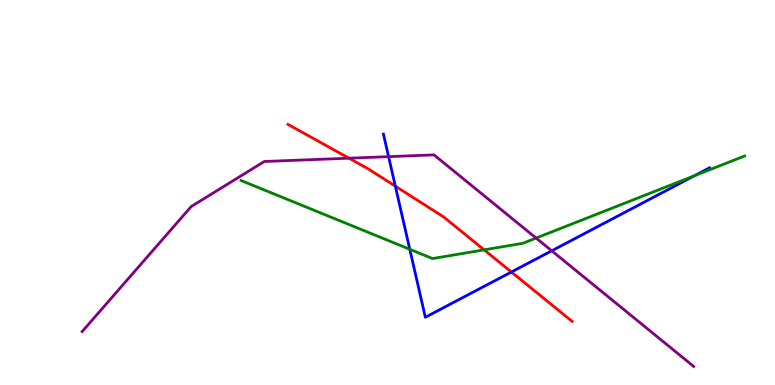[{'lines': ['blue', 'red'], 'intersections': [{'x': 5.1, 'y': 5.16}, {'x': 6.6, 'y': 2.93}]}, {'lines': ['green', 'red'], 'intersections': [{'x': 6.25, 'y': 3.51}]}, {'lines': ['purple', 'red'], 'intersections': [{'x': 4.5, 'y': 5.89}]}, {'lines': ['blue', 'green'], 'intersections': [{'x': 5.29, 'y': 3.52}, {'x': 8.96, 'y': 5.43}]}, {'lines': ['blue', 'purple'], 'intersections': [{'x': 5.01, 'y': 5.93}, {'x': 7.12, 'y': 3.49}]}, {'lines': ['green', 'purple'], 'intersections': [{'x': 6.92, 'y': 3.82}]}]